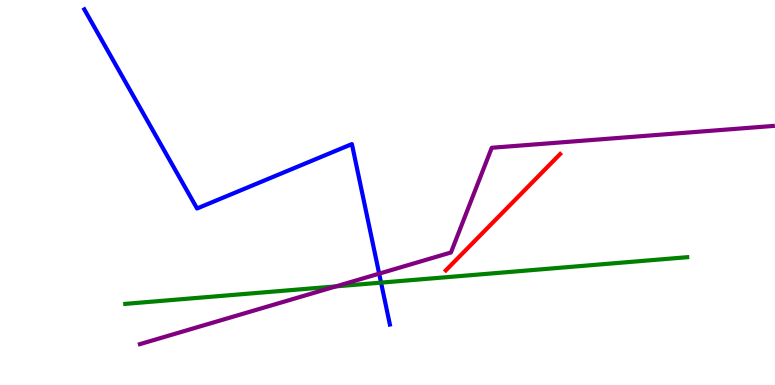[{'lines': ['blue', 'red'], 'intersections': []}, {'lines': ['green', 'red'], 'intersections': []}, {'lines': ['purple', 'red'], 'intersections': []}, {'lines': ['blue', 'green'], 'intersections': [{'x': 4.92, 'y': 2.66}]}, {'lines': ['blue', 'purple'], 'intersections': [{'x': 4.89, 'y': 2.89}]}, {'lines': ['green', 'purple'], 'intersections': [{'x': 4.33, 'y': 2.56}]}]